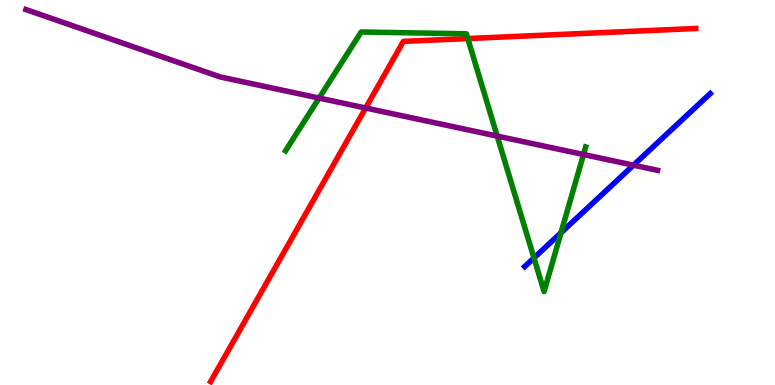[{'lines': ['blue', 'red'], 'intersections': []}, {'lines': ['green', 'red'], 'intersections': [{'x': 6.04, 'y': 9.0}]}, {'lines': ['purple', 'red'], 'intersections': [{'x': 4.72, 'y': 7.19}]}, {'lines': ['blue', 'green'], 'intersections': [{'x': 6.89, 'y': 3.3}, {'x': 7.24, 'y': 3.95}]}, {'lines': ['blue', 'purple'], 'intersections': [{'x': 8.17, 'y': 5.71}]}, {'lines': ['green', 'purple'], 'intersections': [{'x': 4.12, 'y': 7.45}, {'x': 6.42, 'y': 6.47}, {'x': 7.53, 'y': 5.99}]}]